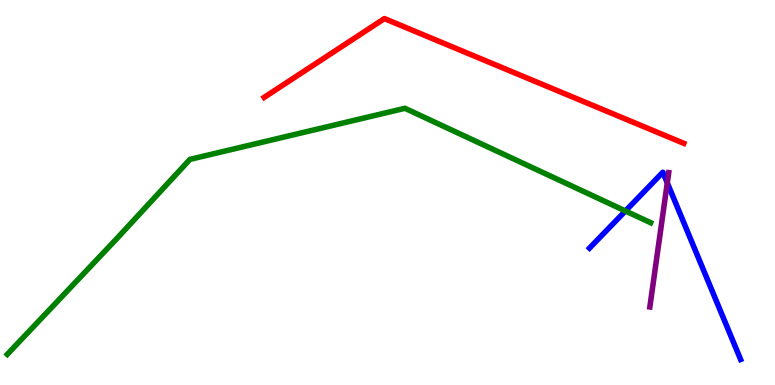[{'lines': ['blue', 'red'], 'intersections': []}, {'lines': ['green', 'red'], 'intersections': []}, {'lines': ['purple', 'red'], 'intersections': []}, {'lines': ['blue', 'green'], 'intersections': [{'x': 8.07, 'y': 4.52}]}, {'lines': ['blue', 'purple'], 'intersections': [{'x': 8.61, 'y': 5.25}]}, {'lines': ['green', 'purple'], 'intersections': []}]